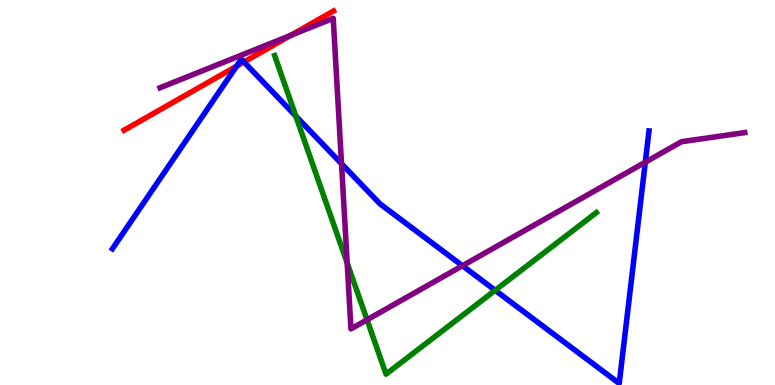[{'lines': ['blue', 'red'], 'intersections': [{'x': 3.05, 'y': 8.28}, {'x': 3.15, 'y': 8.39}]}, {'lines': ['green', 'red'], 'intersections': []}, {'lines': ['purple', 'red'], 'intersections': [{'x': 3.75, 'y': 9.08}]}, {'lines': ['blue', 'green'], 'intersections': [{'x': 3.82, 'y': 6.99}, {'x': 6.39, 'y': 2.46}]}, {'lines': ['blue', 'purple'], 'intersections': [{'x': 4.41, 'y': 5.75}, {'x': 5.97, 'y': 3.1}, {'x': 8.33, 'y': 5.79}]}, {'lines': ['green', 'purple'], 'intersections': [{'x': 4.48, 'y': 3.17}, {'x': 4.74, 'y': 1.69}]}]